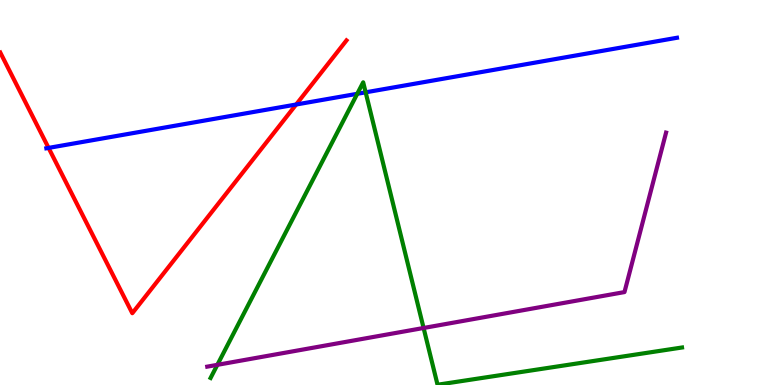[{'lines': ['blue', 'red'], 'intersections': [{'x': 0.627, 'y': 6.16}, {'x': 3.82, 'y': 7.29}]}, {'lines': ['green', 'red'], 'intersections': []}, {'lines': ['purple', 'red'], 'intersections': []}, {'lines': ['blue', 'green'], 'intersections': [{'x': 4.61, 'y': 7.56}, {'x': 4.72, 'y': 7.6}]}, {'lines': ['blue', 'purple'], 'intersections': []}, {'lines': ['green', 'purple'], 'intersections': [{'x': 2.8, 'y': 0.524}, {'x': 5.47, 'y': 1.48}]}]